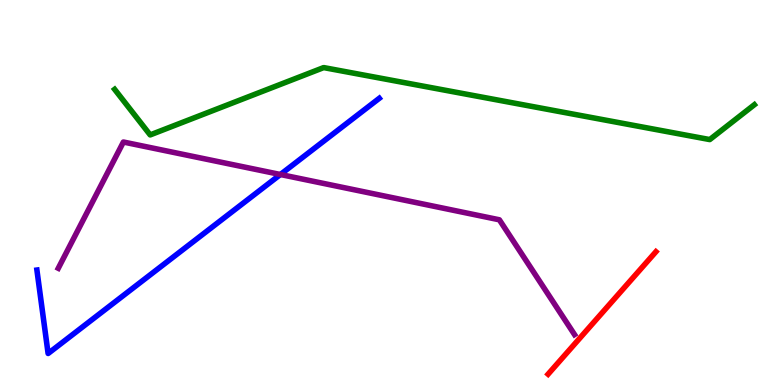[{'lines': ['blue', 'red'], 'intersections': []}, {'lines': ['green', 'red'], 'intersections': []}, {'lines': ['purple', 'red'], 'intersections': []}, {'lines': ['blue', 'green'], 'intersections': []}, {'lines': ['blue', 'purple'], 'intersections': [{'x': 3.62, 'y': 5.47}]}, {'lines': ['green', 'purple'], 'intersections': []}]